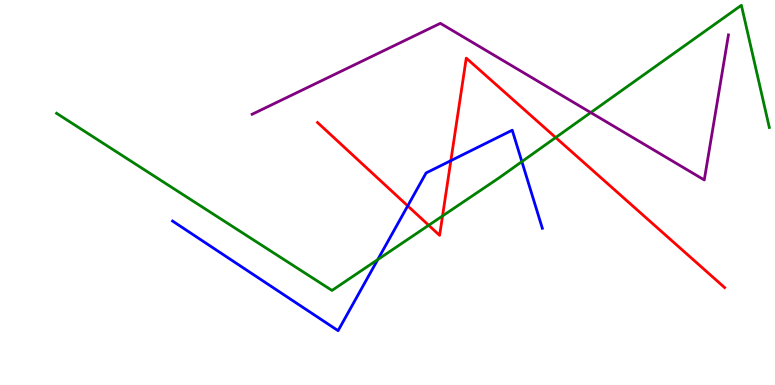[{'lines': ['blue', 'red'], 'intersections': [{'x': 5.26, 'y': 4.65}, {'x': 5.82, 'y': 5.83}]}, {'lines': ['green', 'red'], 'intersections': [{'x': 5.53, 'y': 4.15}, {'x': 5.71, 'y': 4.39}, {'x': 7.17, 'y': 6.43}]}, {'lines': ['purple', 'red'], 'intersections': []}, {'lines': ['blue', 'green'], 'intersections': [{'x': 4.87, 'y': 3.26}, {'x': 6.73, 'y': 5.8}]}, {'lines': ['blue', 'purple'], 'intersections': []}, {'lines': ['green', 'purple'], 'intersections': [{'x': 7.62, 'y': 7.08}]}]